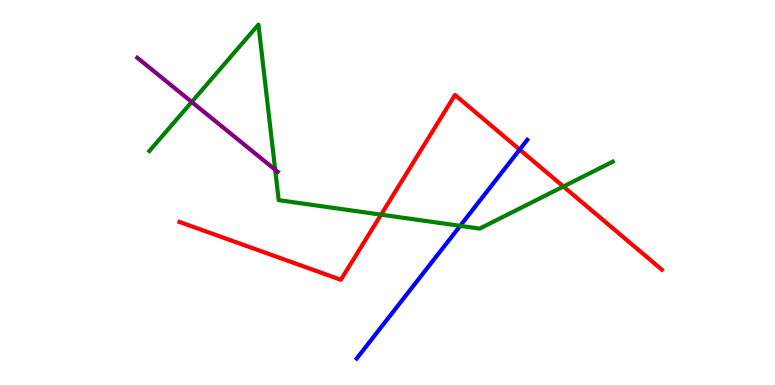[{'lines': ['blue', 'red'], 'intersections': [{'x': 6.71, 'y': 6.11}]}, {'lines': ['green', 'red'], 'intersections': [{'x': 4.92, 'y': 4.42}, {'x': 7.27, 'y': 5.16}]}, {'lines': ['purple', 'red'], 'intersections': []}, {'lines': ['blue', 'green'], 'intersections': [{'x': 5.94, 'y': 4.13}]}, {'lines': ['blue', 'purple'], 'intersections': []}, {'lines': ['green', 'purple'], 'intersections': [{'x': 2.47, 'y': 7.35}, {'x': 3.55, 'y': 5.59}]}]